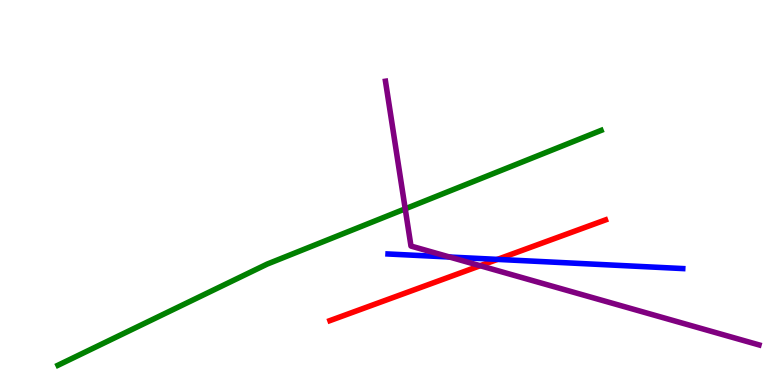[{'lines': ['blue', 'red'], 'intersections': [{'x': 6.42, 'y': 3.26}]}, {'lines': ['green', 'red'], 'intersections': []}, {'lines': ['purple', 'red'], 'intersections': [{'x': 6.2, 'y': 3.1}]}, {'lines': ['blue', 'green'], 'intersections': []}, {'lines': ['blue', 'purple'], 'intersections': [{'x': 5.8, 'y': 3.32}]}, {'lines': ['green', 'purple'], 'intersections': [{'x': 5.23, 'y': 4.58}]}]